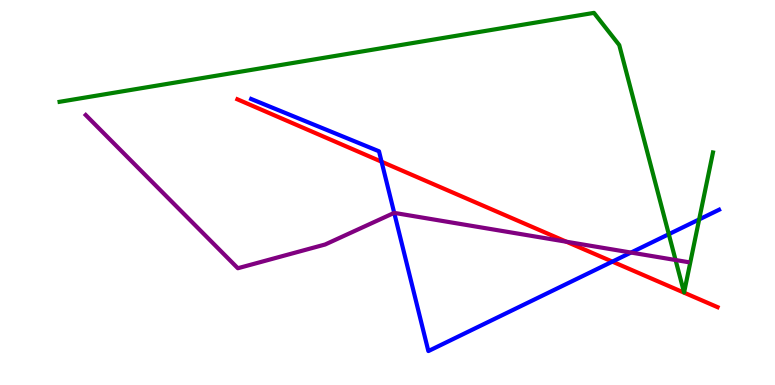[{'lines': ['blue', 'red'], 'intersections': [{'x': 4.92, 'y': 5.8}, {'x': 7.9, 'y': 3.2}]}, {'lines': ['green', 'red'], 'intersections': []}, {'lines': ['purple', 'red'], 'intersections': [{'x': 7.31, 'y': 3.72}]}, {'lines': ['blue', 'green'], 'intersections': [{'x': 8.63, 'y': 3.92}, {'x': 9.02, 'y': 4.3}]}, {'lines': ['blue', 'purple'], 'intersections': [{'x': 5.09, 'y': 4.47}, {'x': 8.14, 'y': 3.44}]}, {'lines': ['green', 'purple'], 'intersections': [{'x': 8.72, 'y': 3.25}]}]